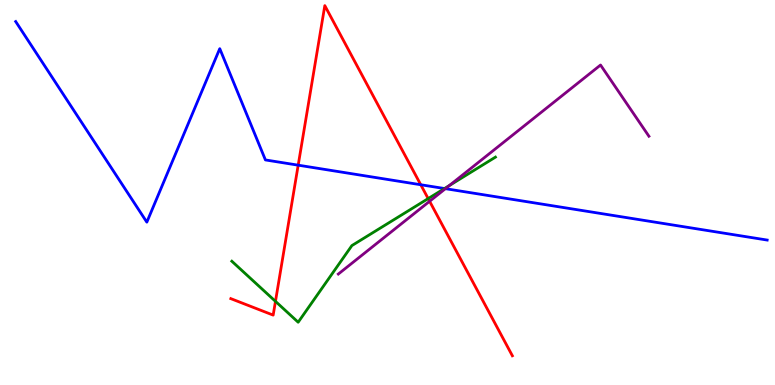[{'lines': ['blue', 'red'], 'intersections': [{'x': 3.85, 'y': 5.71}, {'x': 5.43, 'y': 5.2}]}, {'lines': ['green', 'red'], 'intersections': [{'x': 3.55, 'y': 2.17}, {'x': 5.52, 'y': 4.84}]}, {'lines': ['purple', 'red'], 'intersections': [{'x': 5.54, 'y': 4.77}]}, {'lines': ['blue', 'green'], 'intersections': [{'x': 5.74, 'y': 5.1}]}, {'lines': ['blue', 'purple'], 'intersections': [{'x': 5.75, 'y': 5.1}]}, {'lines': ['green', 'purple'], 'intersections': [{'x': 5.8, 'y': 5.18}]}]